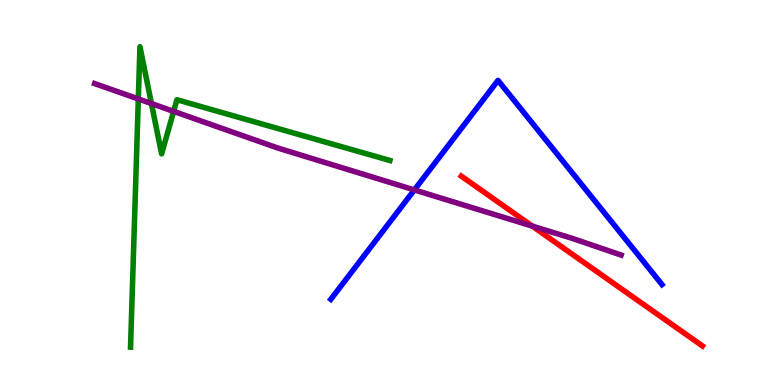[{'lines': ['blue', 'red'], 'intersections': []}, {'lines': ['green', 'red'], 'intersections': []}, {'lines': ['purple', 'red'], 'intersections': [{'x': 6.87, 'y': 4.13}]}, {'lines': ['blue', 'green'], 'intersections': []}, {'lines': ['blue', 'purple'], 'intersections': [{'x': 5.35, 'y': 5.07}]}, {'lines': ['green', 'purple'], 'intersections': [{'x': 1.78, 'y': 7.43}, {'x': 1.95, 'y': 7.31}, {'x': 2.24, 'y': 7.11}]}]